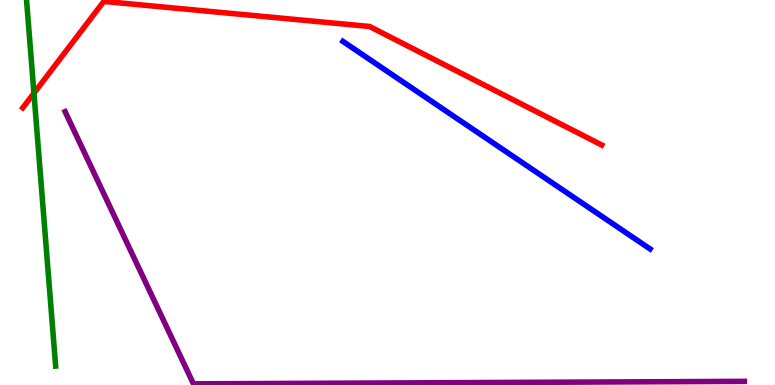[{'lines': ['blue', 'red'], 'intersections': []}, {'lines': ['green', 'red'], 'intersections': [{'x': 0.438, 'y': 7.58}]}, {'lines': ['purple', 'red'], 'intersections': []}, {'lines': ['blue', 'green'], 'intersections': []}, {'lines': ['blue', 'purple'], 'intersections': []}, {'lines': ['green', 'purple'], 'intersections': []}]